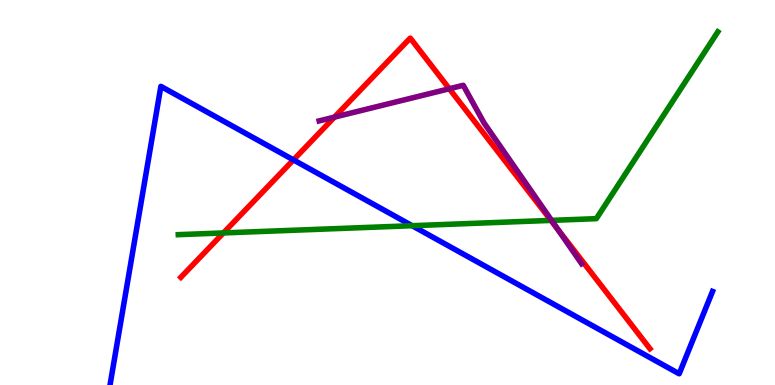[{'lines': ['blue', 'red'], 'intersections': [{'x': 3.79, 'y': 5.85}]}, {'lines': ['green', 'red'], 'intersections': [{'x': 2.88, 'y': 3.95}, {'x': 7.11, 'y': 4.28}]}, {'lines': ['purple', 'red'], 'intersections': [{'x': 4.32, 'y': 6.96}, {'x': 5.8, 'y': 7.69}, {'x': 7.19, 'y': 4.06}]}, {'lines': ['blue', 'green'], 'intersections': [{'x': 5.32, 'y': 4.14}]}, {'lines': ['blue', 'purple'], 'intersections': []}, {'lines': ['green', 'purple'], 'intersections': [{'x': 7.12, 'y': 4.28}]}]